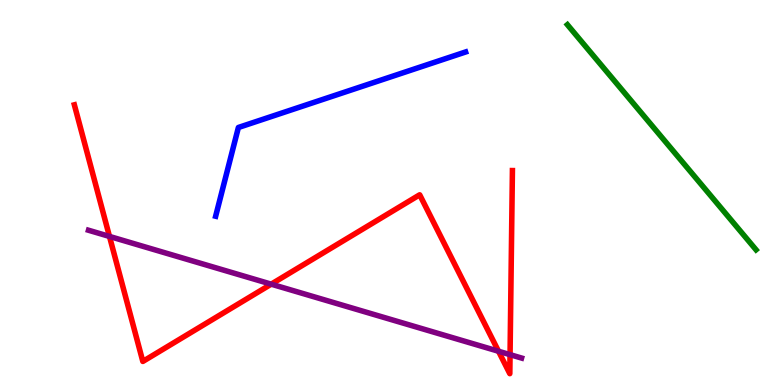[{'lines': ['blue', 'red'], 'intersections': []}, {'lines': ['green', 'red'], 'intersections': []}, {'lines': ['purple', 'red'], 'intersections': [{'x': 1.41, 'y': 3.86}, {'x': 3.5, 'y': 2.62}, {'x': 6.43, 'y': 0.877}, {'x': 6.58, 'y': 0.788}]}, {'lines': ['blue', 'green'], 'intersections': []}, {'lines': ['blue', 'purple'], 'intersections': []}, {'lines': ['green', 'purple'], 'intersections': []}]